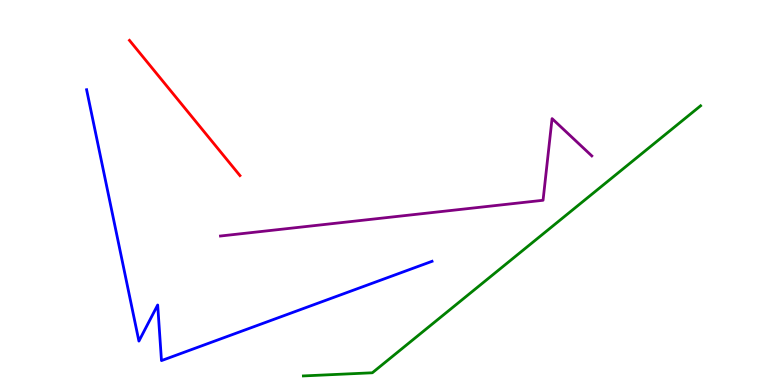[{'lines': ['blue', 'red'], 'intersections': []}, {'lines': ['green', 'red'], 'intersections': []}, {'lines': ['purple', 'red'], 'intersections': []}, {'lines': ['blue', 'green'], 'intersections': []}, {'lines': ['blue', 'purple'], 'intersections': []}, {'lines': ['green', 'purple'], 'intersections': []}]